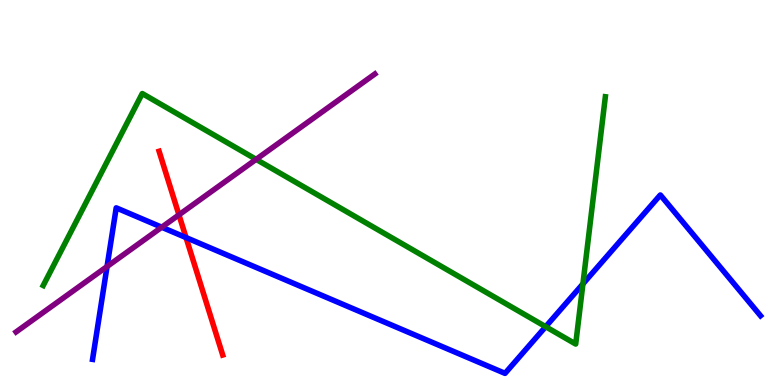[{'lines': ['blue', 'red'], 'intersections': [{'x': 2.4, 'y': 3.83}]}, {'lines': ['green', 'red'], 'intersections': []}, {'lines': ['purple', 'red'], 'intersections': [{'x': 2.31, 'y': 4.42}]}, {'lines': ['blue', 'green'], 'intersections': [{'x': 7.04, 'y': 1.51}, {'x': 7.52, 'y': 2.63}]}, {'lines': ['blue', 'purple'], 'intersections': [{'x': 1.38, 'y': 3.08}, {'x': 2.09, 'y': 4.1}]}, {'lines': ['green', 'purple'], 'intersections': [{'x': 3.3, 'y': 5.86}]}]